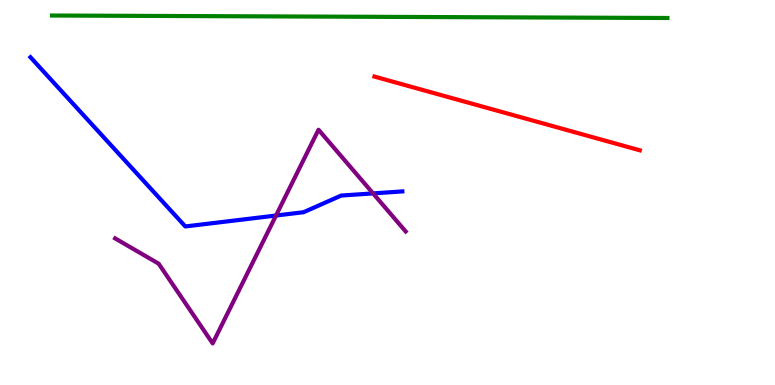[{'lines': ['blue', 'red'], 'intersections': []}, {'lines': ['green', 'red'], 'intersections': []}, {'lines': ['purple', 'red'], 'intersections': []}, {'lines': ['blue', 'green'], 'intersections': []}, {'lines': ['blue', 'purple'], 'intersections': [{'x': 3.56, 'y': 4.4}, {'x': 4.81, 'y': 4.98}]}, {'lines': ['green', 'purple'], 'intersections': []}]